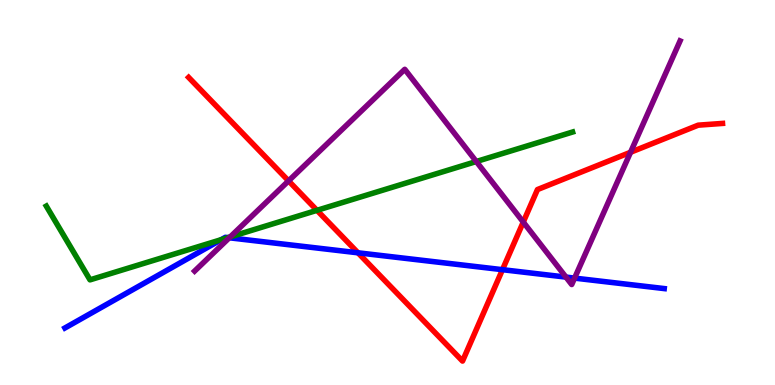[{'lines': ['blue', 'red'], 'intersections': [{'x': 4.62, 'y': 3.43}, {'x': 6.48, 'y': 3.0}]}, {'lines': ['green', 'red'], 'intersections': [{'x': 4.09, 'y': 4.54}]}, {'lines': ['purple', 'red'], 'intersections': [{'x': 3.72, 'y': 5.3}, {'x': 6.75, 'y': 4.23}, {'x': 8.14, 'y': 6.04}]}, {'lines': ['blue', 'green'], 'intersections': [{'x': 2.86, 'y': 3.78}, {'x': 2.94, 'y': 3.83}]}, {'lines': ['blue', 'purple'], 'intersections': [{'x': 2.96, 'y': 3.82}, {'x': 7.3, 'y': 2.8}, {'x': 7.41, 'y': 2.78}]}, {'lines': ['green', 'purple'], 'intersections': [{'x': 2.97, 'y': 3.85}, {'x': 6.15, 'y': 5.8}]}]